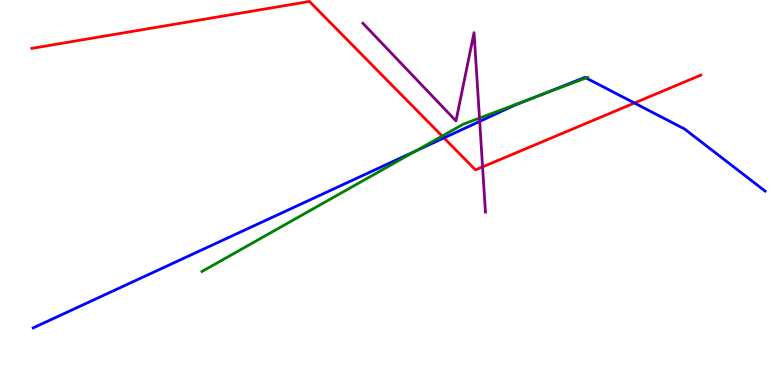[{'lines': ['blue', 'red'], 'intersections': [{'x': 5.73, 'y': 6.42}, {'x': 8.19, 'y': 7.32}]}, {'lines': ['green', 'red'], 'intersections': [{'x': 5.71, 'y': 6.47}]}, {'lines': ['purple', 'red'], 'intersections': [{'x': 6.23, 'y': 5.67}]}, {'lines': ['blue', 'green'], 'intersections': [{'x': 5.36, 'y': 6.08}, {'x': 6.91, 'y': 7.48}, {'x': 7.56, 'y': 7.98}]}, {'lines': ['blue', 'purple'], 'intersections': [{'x': 6.19, 'y': 6.85}]}, {'lines': ['green', 'purple'], 'intersections': [{'x': 6.19, 'y': 6.93}]}]